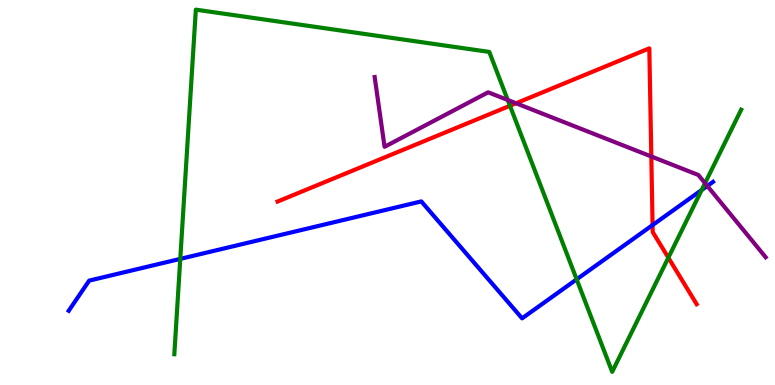[{'lines': ['blue', 'red'], 'intersections': [{'x': 8.42, 'y': 4.15}]}, {'lines': ['green', 'red'], 'intersections': [{'x': 6.58, 'y': 7.25}, {'x': 8.62, 'y': 3.31}]}, {'lines': ['purple', 'red'], 'intersections': [{'x': 6.66, 'y': 7.32}, {'x': 8.4, 'y': 5.94}]}, {'lines': ['blue', 'green'], 'intersections': [{'x': 2.33, 'y': 3.28}, {'x': 7.44, 'y': 2.74}, {'x': 9.05, 'y': 5.06}]}, {'lines': ['blue', 'purple'], 'intersections': [{'x': 9.13, 'y': 5.17}]}, {'lines': ['green', 'purple'], 'intersections': [{'x': 6.55, 'y': 7.4}, {'x': 9.1, 'y': 5.24}]}]